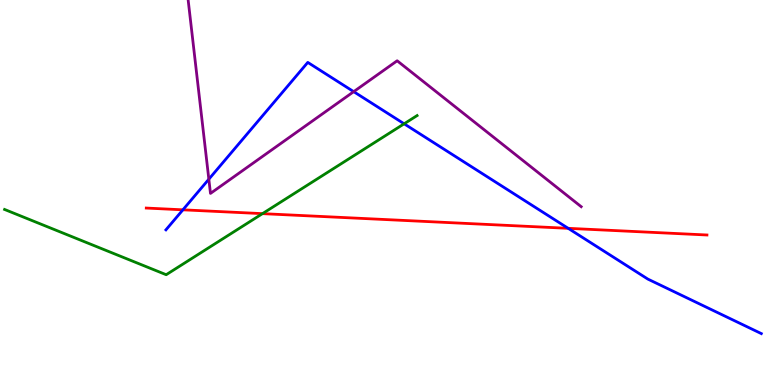[{'lines': ['blue', 'red'], 'intersections': [{'x': 2.36, 'y': 4.55}, {'x': 7.33, 'y': 4.07}]}, {'lines': ['green', 'red'], 'intersections': [{'x': 3.39, 'y': 4.45}]}, {'lines': ['purple', 'red'], 'intersections': []}, {'lines': ['blue', 'green'], 'intersections': [{'x': 5.21, 'y': 6.78}]}, {'lines': ['blue', 'purple'], 'intersections': [{'x': 2.69, 'y': 5.35}, {'x': 4.56, 'y': 7.62}]}, {'lines': ['green', 'purple'], 'intersections': []}]